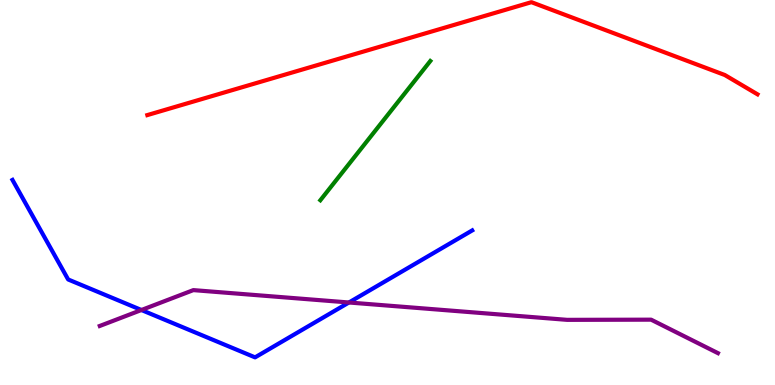[{'lines': ['blue', 'red'], 'intersections': []}, {'lines': ['green', 'red'], 'intersections': []}, {'lines': ['purple', 'red'], 'intersections': []}, {'lines': ['blue', 'green'], 'intersections': []}, {'lines': ['blue', 'purple'], 'intersections': [{'x': 1.82, 'y': 1.95}, {'x': 4.5, 'y': 2.14}]}, {'lines': ['green', 'purple'], 'intersections': []}]